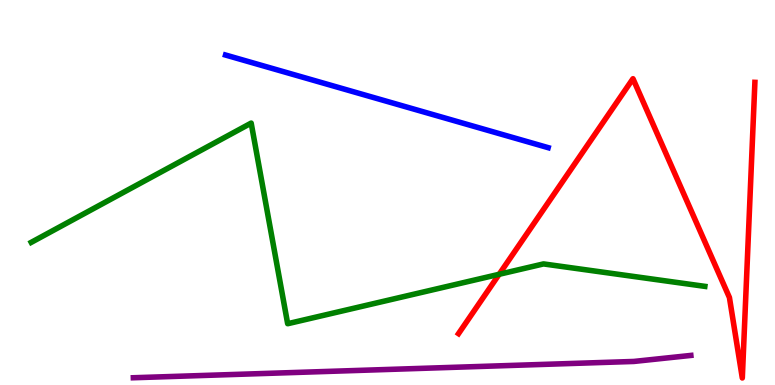[{'lines': ['blue', 'red'], 'intersections': []}, {'lines': ['green', 'red'], 'intersections': [{'x': 6.44, 'y': 2.88}]}, {'lines': ['purple', 'red'], 'intersections': []}, {'lines': ['blue', 'green'], 'intersections': []}, {'lines': ['blue', 'purple'], 'intersections': []}, {'lines': ['green', 'purple'], 'intersections': []}]